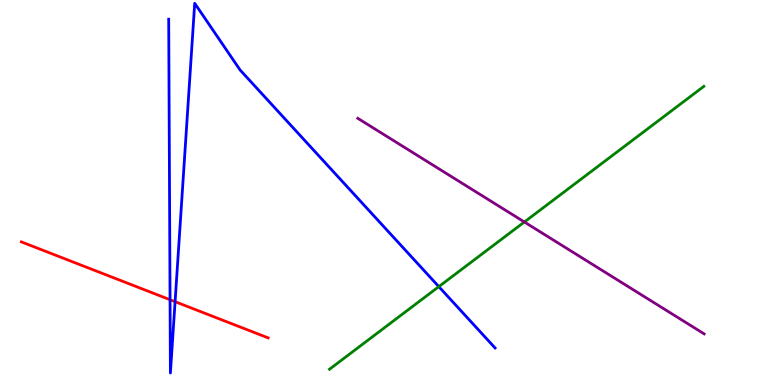[{'lines': ['blue', 'red'], 'intersections': [{'x': 2.19, 'y': 2.21}, {'x': 2.26, 'y': 2.16}]}, {'lines': ['green', 'red'], 'intersections': []}, {'lines': ['purple', 'red'], 'intersections': []}, {'lines': ['blue', 'green'], 'intersections': [{'x': 5.66, 'y': 2.55}]}, {'lines': ['blue', 'purple'], 'intersections': []}, {'lines': ['green', 'purple'], 'intersections': [{'x': 6.77, 'y': 4.23}]}]